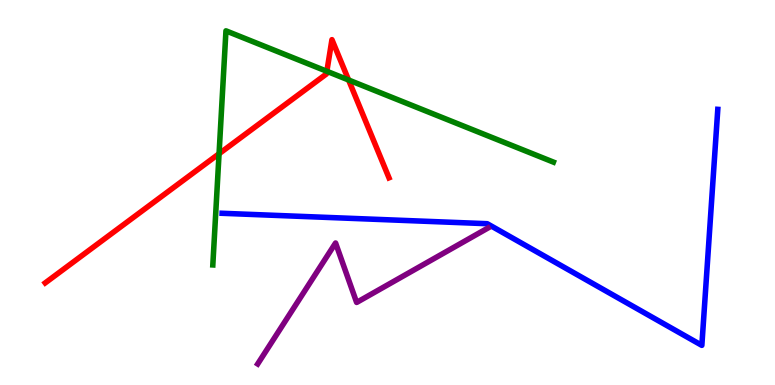[{'lines': ['blue', 'red'], 'intersections': []}, {'lines': ['green', 'red'], 'intersections': [{'x': 2.83, 'y': 6.01}, {'x': 4.22, 'y': 8.15}, {'x': 4.5, 'y': 7.92}]}, {'lines': ['purple', 'red'], 'intersections': []}, {'lines': ['blue', 'green'], 'intersections': []}, {'lines': ['blue', 'purple'], 'intersections': []}, {'lines': ['green', 'purple'], 'intersections': []}]